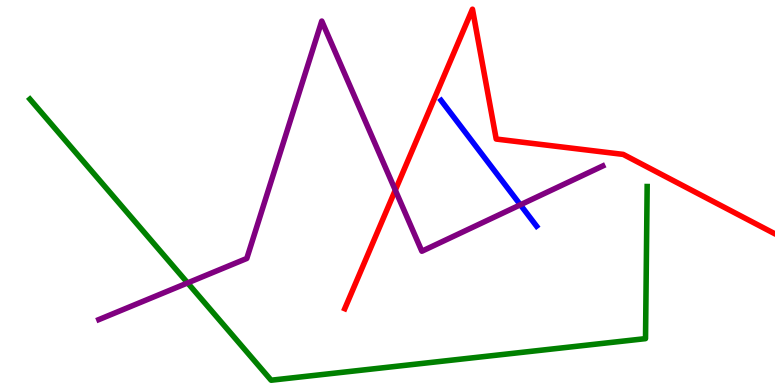[{'lines': ['blue', 'red'], 'intersections': []}, {'lines': ['green', 'red'], 'intersections': []}, {'lines': ['purple', 'red'], 'intersections': [{'x': 5.1, 'y': 5.06}]}, {'lines': ['blue', 'green'], 'intersections': []}, {'lines': ['blue', 'purple'], 'intersections': [{'x': 6.71, 'y': 4.68}]}, {'lines': ['green', 'purple'], 'intersections': [{'x': 2.42, 'y': 2.65}]}]